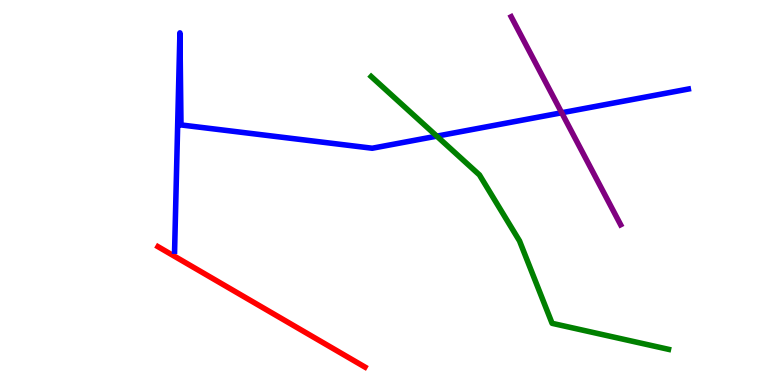[{'lines': ['blue', 'red'], 'intersections': []}, {'lines': ['green', 'red'], 'intersections': []}, {'lines': ['purple', 'red'], 'intersections': []}, {'lines': ['blue', 'green'], 'intersections': [{'x': 5.64, 'y': 6.46}]}, {'lines': ['blue', 'purple'], 'intersections': [{'x': 7.25, 'y': 7.07}]}, {'lines': ['green', 'purple'], 'intersections': []}]